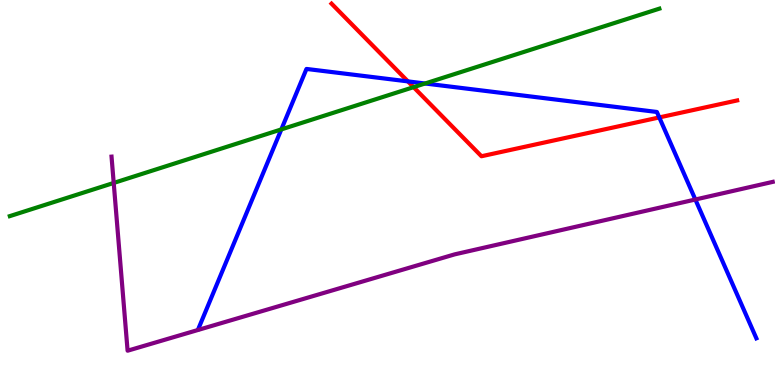[{'lines': ['blue', 'red'], 'intersections': [{'x': 5.26, 'y': 7.89}, {'x': 8.51, 'y': 6.95}]}, {'lines': ['green', 'red'], 'intersections': [{'x': 5.34, 'y': 7.74}]}, {'lines': ['purple', 'red'], 'intersections': []}, {'lines': ['blue', 'green'], 'intersections': [{'x': 3.63, 'y': 6.64}, {'x': 5.48, 'y': 7.83}]}, {'lines': ['blue', 'purple'], 'intersections': [{'x': 8.97, 'y': 4.82}]}, {'lines': ['green', 'purple'], 'intersections': [{'x': 1.47, 'y': 5.25}]}]